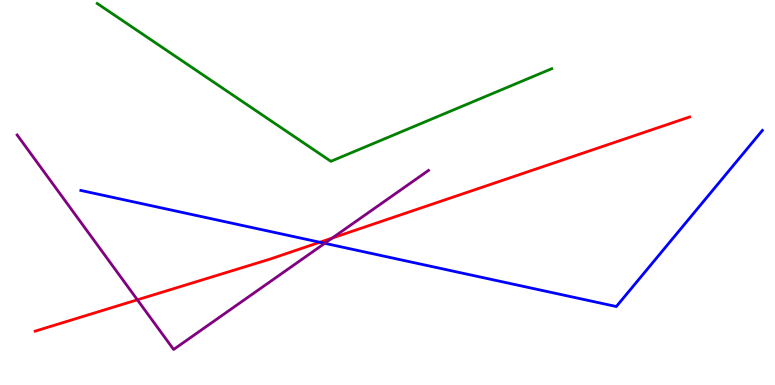[{'lines': ['blue', 'red'], 'intersections': [{'x': 4.13, 'y': 3.71}]}, {'lines': ['green', 'red'], 'intersections': []}, {'lines': ['purple', 'red'], 'intersections': [{'x': 1.77, 'y': 2.21}, {'x': 4.29, 'y': 3.82}]}, {'lines': ['blue', 'green'], 'intersections': []}, {'lines': ['blue', 'purple'], 'intersections': [{'x': 4.19, 'y': 3.68}]}, {'lines': ['green', 'purple'], 'intersections': []}]